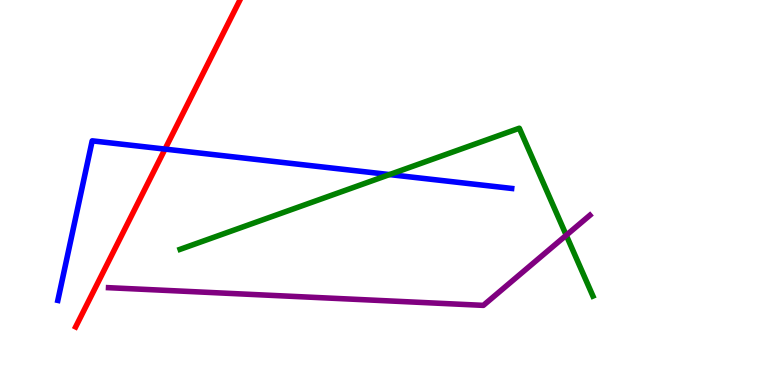[{'lines': ['blue', 'red'], 'intersections': [{'x': 2.13, 'y': 6.13}]}, {'lines': ['green', 'red'], 'intersections': []}, {'lines': ['purple', 'red'], 'intersections': []}, {'lines': ['blue', 'green'], 'intersections': [{'x': 5.03, 'y': 5.47}]}, {'lines': ['blue', 'purple'], 'intersections': []}, {'lines': ['green', 'purple'], 'intersections': [{'x': 7.31, 'y': 3.89}]}]